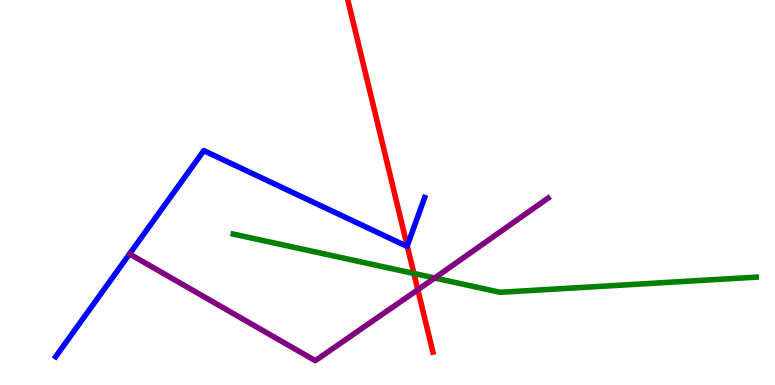[{'lines': ['blue', 'red'], 'intersections': [{'x': 5.25, 'y': 3.61}]}, {'lines': ['green', 'red'], 'intersections': [{'x': 5.34, 'y': 2.9}]}, {'lines': ['purple', 'red'], 'intersections': [{'x': 5.39, 'y': 2.48}]}, {'lines': ['blue', 'green'], 'intersections': []}, {'lines': ['blue', 'purple'], 'intersections': []}, {'lines': ['green', 'purple'], 'intersections': [{'x': 5.61, 'y': 2.78}]}]